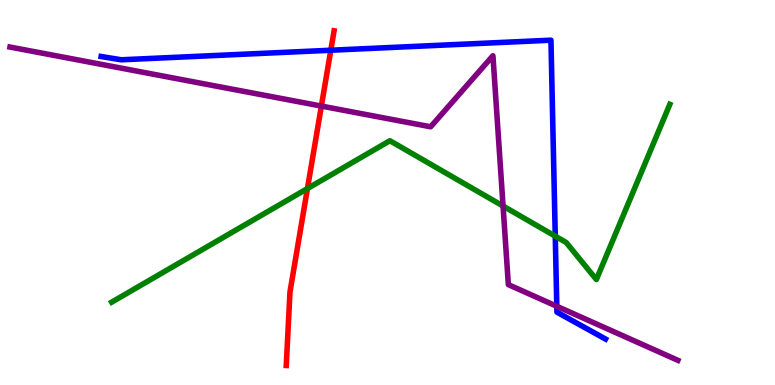[{'lines': ['blue', 'red'], 'intersections': [{'x': 4.27, 'y': 8.7}]}, {'lines': ['green', 'red'], 'intersections': [{'x': 3.97, 'y': 5.1}]}, {'lines': ['purple', 'red'], 'intersections': [{'x': 4.15, 'y': 7.24}]}, {'lines': ['blue', 'green'], 'intersections': [{'x': 7.16, 'y': 3.87}]}, {'lines': ['blue', 'purple'], 'intersections': [{'x': 7.18, 'y': 2.04}]}, {'lines': ['green', 'purple'], 'intersections': [{'x': 6.49, 'y': 4.65}]}]